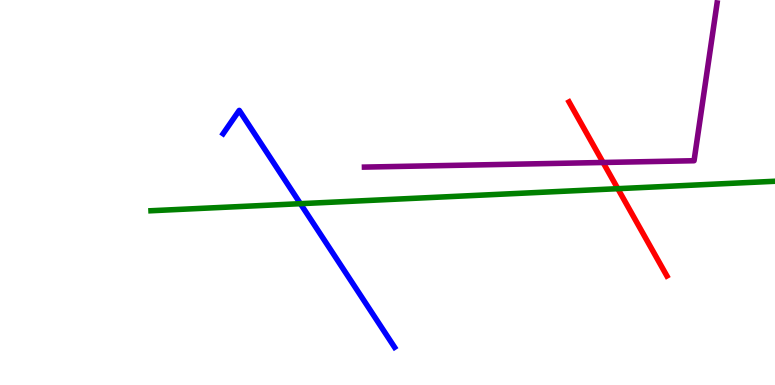[{'lines': ['blue', 'red'], 'intersections': []}, {'lines': ['green', 'red'], 'intersections': [{'x': 7.97, 'y': 5.1}]}, {'lines': ['purple', 'red'], 'intersections': [{'x': 7.78, 'y': 5.78}]}, {'lines': ['blue', 'green'], 'intersections': [{'x': 3.88, 'y': 4.71}]}, {'lines': ['blue', 'purple'], 'intersections': []}, {'lines': ['green', 'purple'], 'intersections': []}]